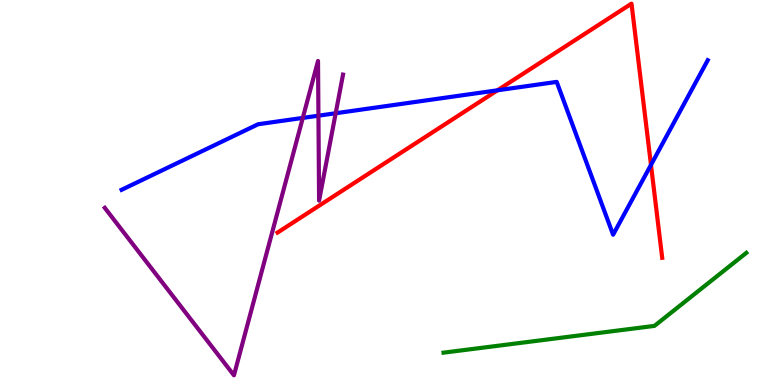[{'lines': ['blue', 'red'], 'intersections': [{'x': 6.42, 'y': 7.65}, {'x': 8.4, 'y': 5.72}]}, {'lines': ['green', 'red'], 'intersections': []}, {'lines': ['purple', 'red'], 'intersections': []}, {'lines': ['blue', 'green'], 'intersections': []}, {'lines': ['blue', 'purple'], 'intersections': [{'x': 3.91, 'y': 6.94}, {'x': 4.11, 'y': 7.0}, {'x': 4.33, 'y': 7.06}]}, {'lines': ['green', 'purple'], 'intersections': []}]